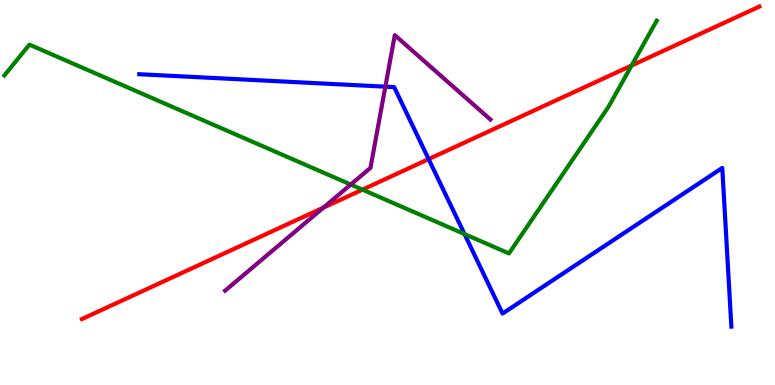[{'lines': ['blue', 'red'], 'intersections': [{'x': 5.53, 'y': 5.87}]}, {'lines': ['green', 'red'], 'intersections': [{'x': 4.68, 'y': 5.07}, {'x': 8.15, 'y': 8.3}]}, {'lines': ['purple', 'red'], 'intersections': [{'x': 4.17, 'y': 4.61}]}, {'lines': ['blue', 'green'], 'intersections': [{'x': 5.99, 'y': 3.92}]}, {'lines': ['blue', 'purple'], 'intersections': [{'x': 4.97, 'y': 7.75}]}, {'lines': ['green', 'purple'], 'intersections': [{'x': 4.53, 'y': 5.21}]}]